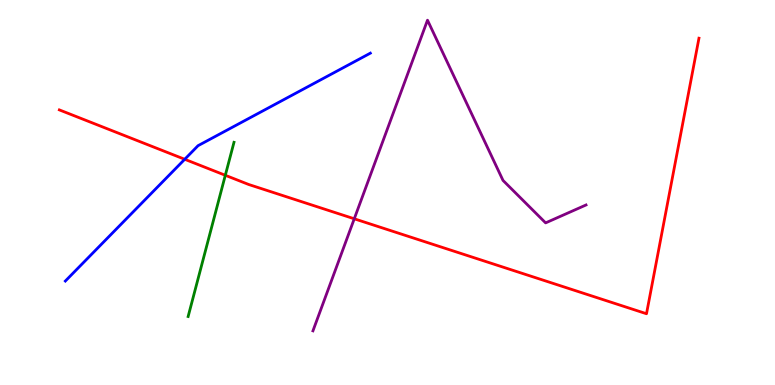[{'lines': ['blue', 'red'], 'intersections': [{'x': 2.38, 'y': 5.86}]}, {'lines': ['green', 'red'], 'intersections': [{'x': 2.91, 'y': 5.45}]}, {'lines': ['purple', 'red'], 'intersections': [{'x': 4.57, 'y': 4.32}]}, {'lines': ['blue', 'green'], 'intersections': []}, {'lines': ['blue', 'purple'], 'intersections': []}, {'lines': ['green', 'purple'], 'intersections': []}]